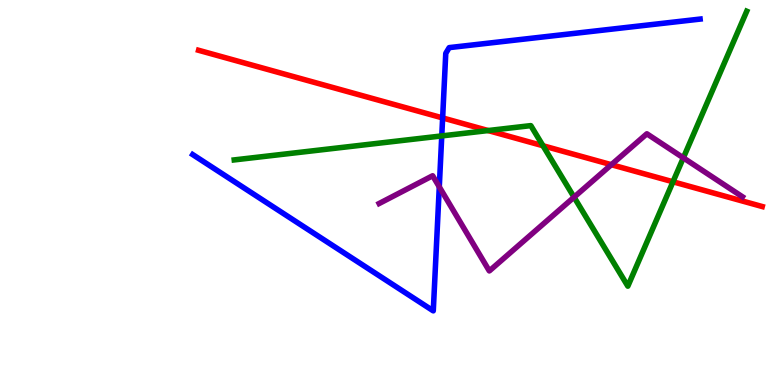[{'lines': ['blue', 'red'], 'intersections': [{'x': 5.71, 'y': 6.94}]}, {'lines': ['green', 'red'], 'intersections': [{'x': 6.3, 'y': 6.61}, {'x': 7.01, 'y': 6.21}, {'x': 8.68, 'y': 5.28}]}, {'lines': ['purple', 'red'], 'intersections': [{'x': 7.89, 'y': 5.72}]}, {'lines': ['blue', 'green'], 'intersections': [{'x': 5.7, 'y': 6.47}]}, {'lines': ['blue', 'purple'], 'intersections': [{'x': 5.67, 'y': 5.15}]}, {'lines': ['green', 'purple'], 'intersections': [{'x': 7.41, 'y': 4.88}, {'x': 8.82, 'y': 5.9}]}]